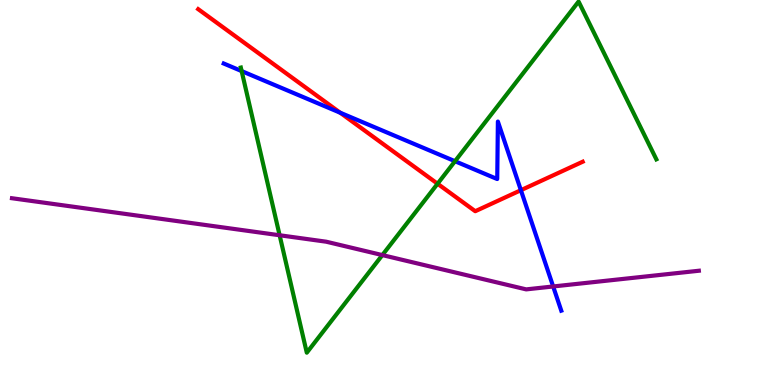[{'lines': ['blue', 'red'], 'intersections': [{'x': 4.39, 'y': 7.07}, {'x': 6.72, 'y': 5.06}]}, {'lines': ['green', 'red'], 'intersections': [{'x': 5.65, 'y': 5.23}]}, {'lines': ['purple', 'red'], 'intersections': []}, {'lines': ['blue', 'green'], 'intersections': [{'x': 3.12, 'y': 8.15}, {'x': 5.87, 'y': 5.81}]}, {'lines': ['blue', 'purple'], 'intersections': [{'x': 7.14, 'y': 2.56}]}, {'lines': ['green', 'purple'], 'intersections': [{'x': 3.61, 'y': 3.89}, {'x': 4.93, 'y': 3.37}]}]